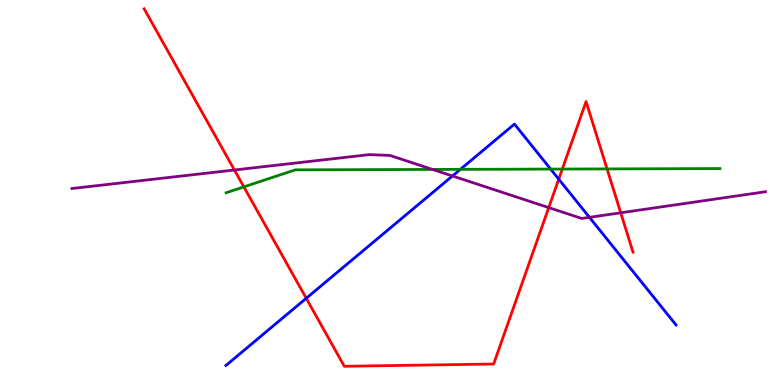[{'lines': ['blue', 'red'], 'intersections': [{'x': 3.95, 'y': 2.25}, {'x': 7.21, 'y': 5.35}]}, {'lines': ['green', 'red'], 'intersections': [{'x': 3.15, 'y': 5.15}, {'x': 7.26, 'y': 5.61}, {'x': 7.83, 'y': 5.61}]}, {'lines': ['purple', 'red'], 'intersections': [{'x': 3.02, 'y': 5.58}, {'x': 7.08, 'y': 4.61}, {'x': 8.01, 'y': 4.47}]}, {'lines': ['blue', 'green'], 'intersections': [{'x': 5.94, 'y': 5.6}, {'x': 7.1, 'y': 5.61}]}, {'lines': ['blue', 'purple'], 'intersections': [{'x': 5.84, 'y': 5.43}, {'x': 7.61, 'y': 4.35}]}, {'lines': ['green', 'purple'], 'intersections': [{'x': 5.58, 'y': 5.6}]}]